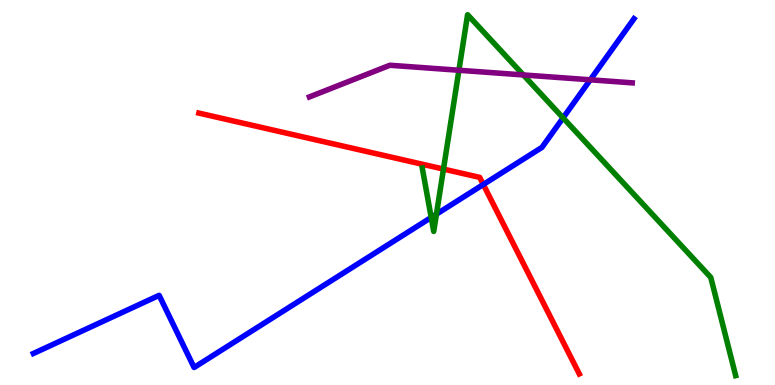[{'lines': ['blue', 'red'], 'intersections': [{'x': 6.24, 'y': 5.21}]}, {'lines': ['green', 'red'], 'intersections': [{'x': 5.72, 'y': 5.61}]}, {'lines': ['purple', 'red'], 'intersections': []}, {'lines': ['blue', 'green'], 'intersections': [{'x': 5.56, 'y': 4.35}, {'x': 5.63, 'y': 4.44}, {'x': 7.27, 'y': 6.94}]}, {'lines': ['blue', 'purple'], 'intersections': [{'x': 7.62, 'y': 7.93}]}, {'lines': ['green', 'purple'], 'intersections': [{'x': 5.92, 'y': 8.17}, {'x': 6.75, 'y': 8.05}]}]